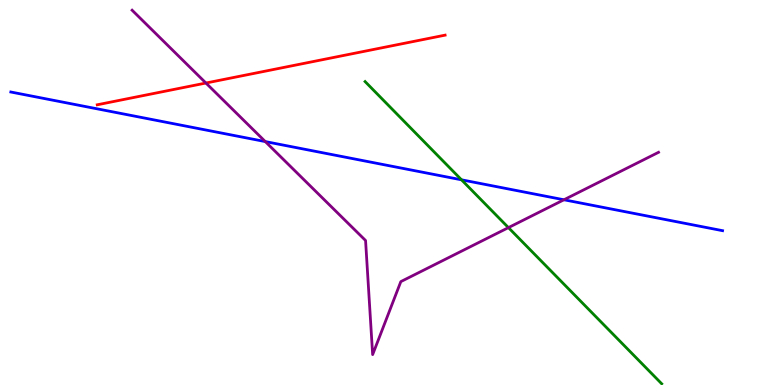[{'lines': ['blue', 'red'], 'intersections': []}, {'lines': ['green', 'red'], 'intersections': []}, {'lines': ['purple', 'red'], 'intersections': [{'x': 2.66, 'y': 7.84}]}, {'lines': ['blue', 'green'], 'intersections': [{'x': 5.96, 'y': 5.33}]}, {'lines': ['blue', 'purple'], 'intersections': [{'x': 3.42, 'y': 6.32}, {'x': 7.28, 'y': 4.81}]}, {'lines': ['green', 'purple'], 'intersections': [{'x': 6.56, 'y': 4.09}]}]